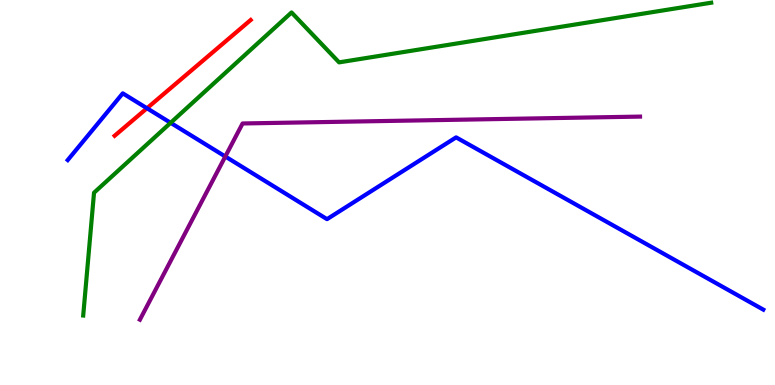[{'lines': ['blue', 'red'], 'intersections': [{'x': 1.9, 'y': 7.19}]}, {'lines': ['green', 'red'], 'intersections': []}, {'lines': ['purple', 'red'], 'intersections': []}, {'lines': ['blue', 'green'], 'intersections': [{'x': 2.2, 'y': 6.81}]}, {'lines': ['blue', 'purple'], 'intersections': [{'x': 2.91, 'y': 5.94}]}, {'lines': ['green', 'purple'], 'intersections': []}]